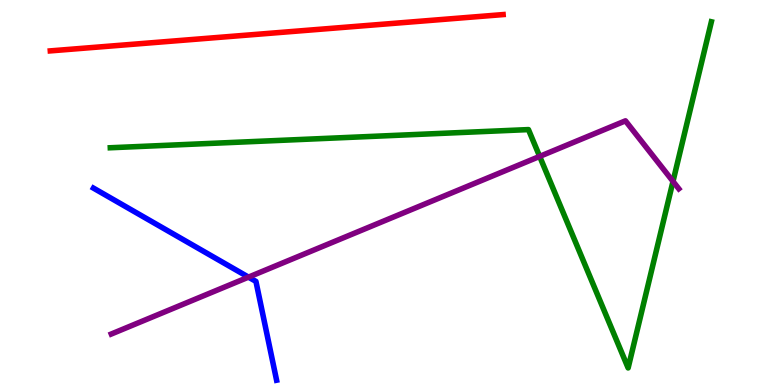[{'lines': ['blue', 'red'], 'intersections': []}, {'lines': ['green', 'red'], 'intersections': []}, {'lines': ['purple', 'red'], 'intersections': []}, {'lines': ['blue', 'green'], 'intersections': []}, {'lines': ['blue', 'purple'], 'intersections': [{'x': 3.21, 'y': 2.8}]}, {'lines': ['green', 'purple'], 'intersections': [{'x': 6.96, 'y': 5.94}, {'x': 8.68, 'y': 5.29}]}]